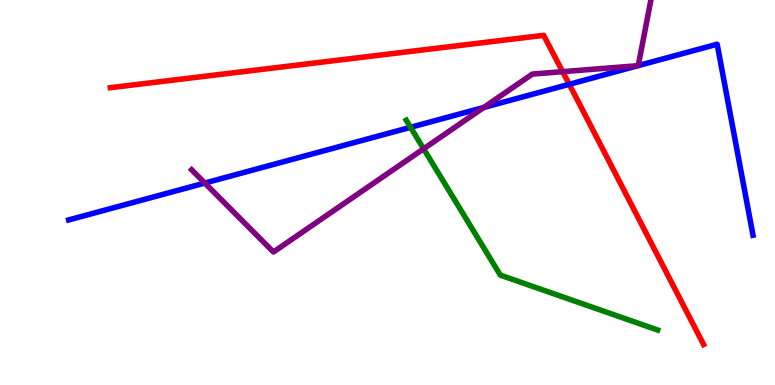[{'lines': ['blue', 'red'], 'intersections': [{'x': 7.34, 'y': 7.81}]}, {'lines': ['green', 'red'], 'intersections': []}, {'lines': ['purple', 'red'], 'intersections': [{'x': 7.26, 'y': 8.14}]}, {'lines': ['blue', 'green'], 'intersections': [{'x': 5.3, 'y': 6.69}]}, {'lines': ['blue', 'purple'], 'intersections': [{'x': 2.64, 'y': 5.25}, {'x': 6.24, 'y': 7.21}, {'x': 8.23, 'y': 8.29}, {'x': 8.24, 'y': 8.3}]}, {'lines': ['green', 'purple'], 'intersections': [{'x': 5.47, 'y': 6.13}]}]